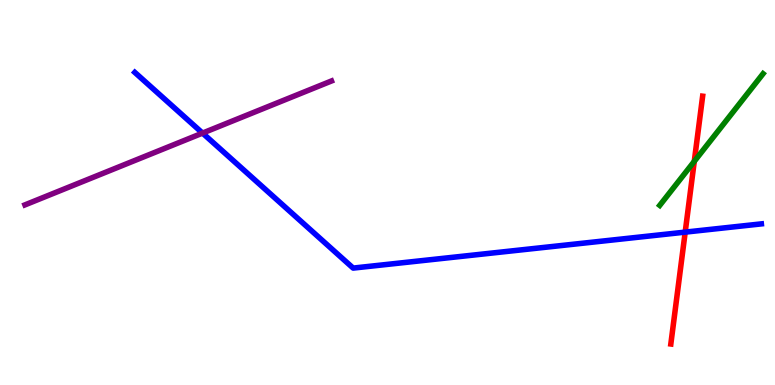[{'lines': ['blue', 'red'], 'intersections': [{'x': 8.84, 'y': 3.97}]}, {'lines': ['green', 'red'], 'intersections': [{'x': 8.96, 'y': 5.81}]}, {'lines': ['purple', 'red'], 'intersections': []}, {'lines': ['blue', 'green'], 'intersections': []}, {'lines': ['blue', 'purple'], 'intersections': [{'x': 2.61, 'y': 6.54}]}, {'lines': ['green', 'purple'], 'intersections': []}]